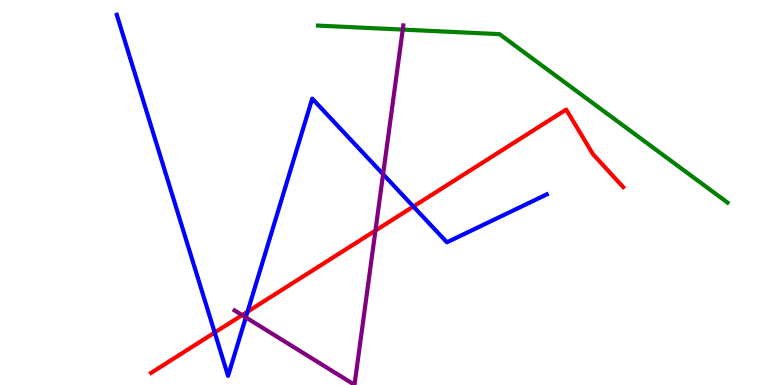[{'lines': ['blue', 'red'], 'intersections': [{'x': 2.77, 'y': 1.36}, {'x': 3.19, 'y': 1.9}, {'x': 5.33, 'y': 4.64}]}, {'lines': ['green', 'red'], 'intersections': []}, {'lines': ['purple', 'red'], 'intersections': [{'x': 3.12, 'y': 1.82}, {'x': 4.84, 'y': 4.01}]}, {'lines': ['blue', 'green'], 'intersections': []}, {'lines': ['blue', 'purple'], 'intersections': [{'x': 3.17, 'y': 1.76}, {'x': 4.94, 'y': 5.47}]}, {'lines': ['green', 'purple'], 'intersections': [{'x': 5.2, 'y': 9.23}]}]